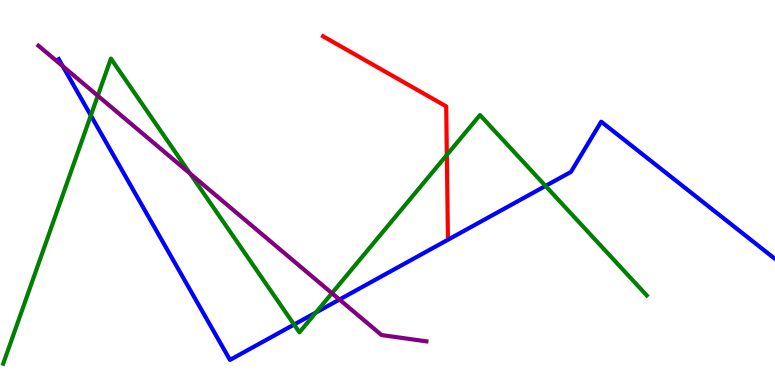[{'lines': ['blue', 'red'], 'intersections': []}, {'lines': ['green', 'red'], 'intersections': [{'x': 5.77, 'y': 5.98}]}, {'lines': ['purple', 'red'], 'intersections': []}, {'lines': ['blue', 'green'], 'intersections': [{'x': 1.17, 'y': 7.0}, {'x': 3.79, 'y': 1.57}, {'x': 4.08, 'y': 1.88}, {'x': 7.04, 'y': 5.17}]}, {'lines': ['blue', 'purple'], 'intersections': [{'x': 0.81, 'y': 8.28}, {'x': 4.38, 'y': 2.22}]}, {'lines': ['green', 'purple'], 'intersections': [{'x': 1.26, 'y': 7.51}, {'x': 2.45, 'y': 5.49}, {'x': 4.28, 'y': 2.38}]}]